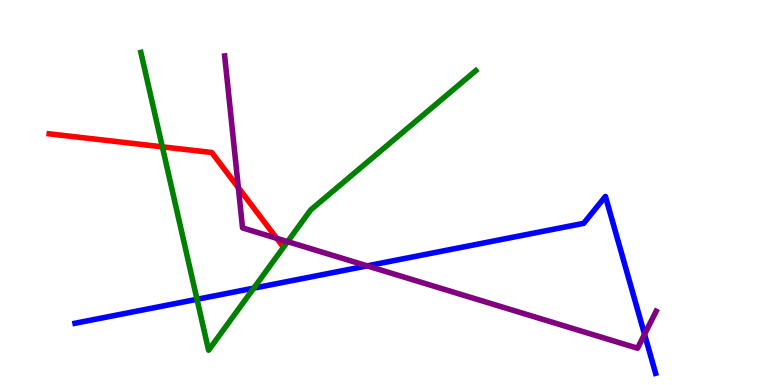[{'lines': ['blue', 'red'], 'intersections': []}, {'lines': ['green', 'red'], 'intersections': [{'x': 2.09, 'y': 6.19}]}, {'lines': ['purple', 'red'], 'intersections': [{'x': 3.08, 'y': 5.13}, {'x': 3.57, 'y': 3.81}]}, {'lines': ['blue', 'green'], 'intersections': [{'x': 2.54, 'y': 2.23}, {'x': 3.27, 'y': 2.52}]}, {'lines': ['blue', 'purple'], 'intersections': [{'x': 4.74, 'y': 3.09}, {'x': 8.32, 'y': 1.32}]}, {'lines': ['green', 'purple'], 'intersections': [{'x': 3.71, 'y': 3.72}]}]